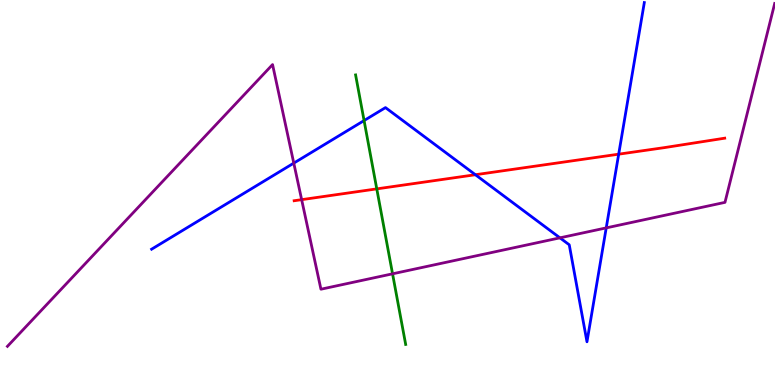[{'lines': ['blue', 'red'], 'intersections': [{'x': 6.13, 'y': 5.46}, {'x': 7.98, 'y': 6.0}]}, {'lines': ['green', 'red'], 'intersections': [{'x': 4.86, 'y': 5.09}]}, {'lines': ['purple', 'red'], 'intersections': [{'x': 3.89, 'y': 4.81}]}, {'lines': ['blue', 'green'], 'intersections': [{'x': 4.7, 'y': 6.87}]}, {'lines': ['blue', 'purple'], 'intersections': [{'x': 3.79, 'y': 5.76}, {'x': 7.22, 'y': 3.82}, {'x': 7.82, 'y': 4.08}]}, {'lines': ['green', 'purple'], 'intersections': [{'x': 5.07, 'y': 2.89}]}]